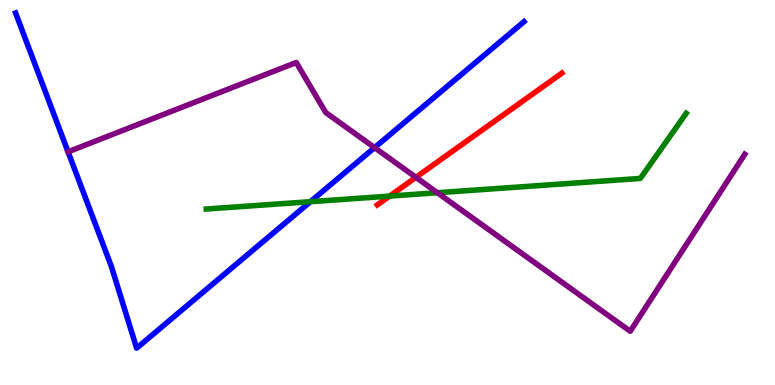[{'lines': ['blue', 'red'], 'intersections': []}, {'lines': ['green', 'red'], 'intersections': [{'x': 5.03, 'y': 4.91}]}, {'lines': ['purple', 'red'], 'intersections': [{'x': 5.37, 'y': 5.39}]}, {'lines': ['blue', 'green'], 'intersections': [{'x': 4.01, 'y': 4.76}]}, {'lines': ['blue', 'purple'], 'intersections': [{'x': 0.878, 'y': 6.06}, {'x': 4.83, 'y': 6.17}]}, {'lines': ['green', 'purple'], 'intersections': [{'x': 5.64, 'y': 4.99}]}]